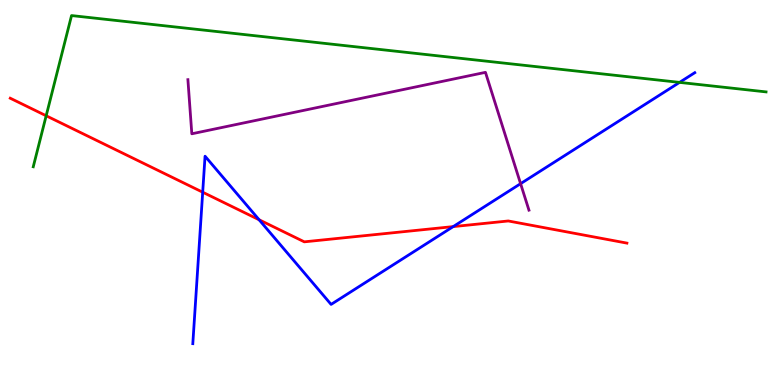[{'lines': ['blue', 'red'], 'intersections': [{'x': 2.62, 'y': 5.01}, {'x': 3.34, 'y': 4.29}, {'x': 5.85, 'y': 4.11}]}, {'lines': ['green', 'red'], 'intersections': [{'x': 0.596, 'y': 6.99}]}, {'lines': ['purple', 'red'], 'intersections': []}, {'lines': ['blue', 'green'], 'intersections': [{'x': 8.77, 'y': 7.86}]}, {'lines': ['blue', 'purple'], 'intersections': [{'x': 6.72, 'y': 5.23}]}, {'lines': ['green', 'purple'], 'intersections': []}]